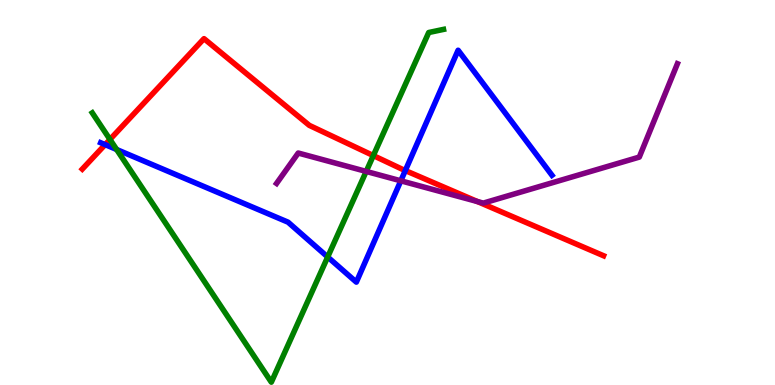[{'lines': ['blue', 'red'], 'intersections': [{'x': 1.36, 'y': 6.24}, {'x': 5.23, 'y': 5.57}]}, {'lines': ['green', 'red'], 'intersections': [{'x': 1.42, 'y': 6.38}, {'x': 4.82, 'y': 5.96}]}, {'lines': ['purple', 'red'], 'intersections': [{'x': 6.16, 'y': 4.76}]}, {'lines': ['blue', 'green'], 'intersections': [{'x': 1.51, 'y': 6.12}, {'x': 4.23, 'y': 3.33}]}, {'lines': ['blue', 'purple'], 'intersections': [{'x': 5.17, 'y': 5.3}]}, {'lines': ['green', 'purple'], 'intersections': [{'x': 4.73, 'y': 5.55}]}]